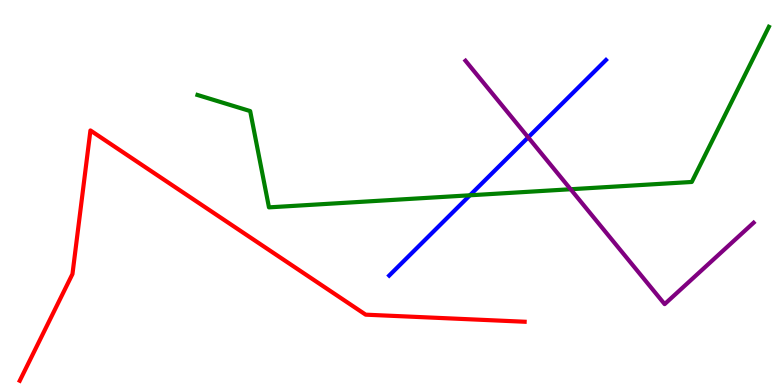[{'lines': ['blue', 'red'], 'intersections': []}, {'lines': ['green', 'red'], 'intersections': []}, {'lines': ['purple', 'red'], 'intersections': []}, {'lines': ['blue', 'green'], 'intersections': [{'x': 6.06, 'y': 4.93}]}, {'lines': ['blue', 'purple'], 'intersections': [{'x': 6.82, 'y': 6.43}]}, {'lines': ['green', 'purple'], 'intersections': [{'x': 7.36, 'y': 5.08}]}]